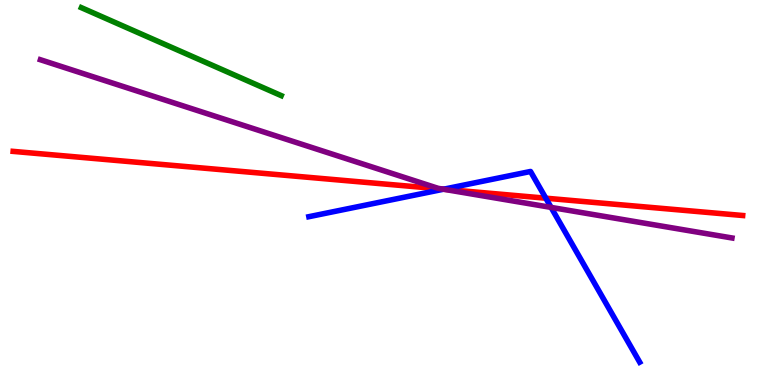[{'lines': ['blue', 'red'], 'intersections': [{'x': 5.72, 'y': 5.09}, {'x': 7.04, 'y': 4.85}]}, {'lines': ['green', 'red'], 'intersections': []}, {'lines': ['purple', 'red'], 'intersections': [{'x': 5.72, 'y': 5.09}]}, {'lines': ['blue', 'green'], 'intersections': []}, {'lines': ['blue', 'purple'], 'intersections': [{'x': 5.72, 'y': 5.08}, {'x': 7.11, 'y': 4.61}]}, {'lines': ['green', 'purple'], 'intersections': []}]